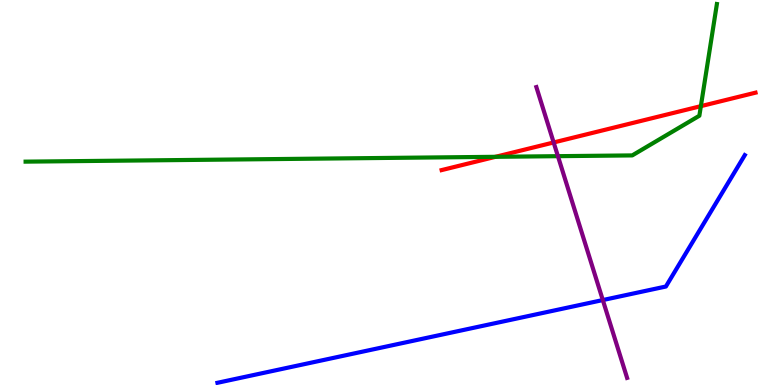[{'lines': ['blue', 'red'], 'intersections': []}, {'lines': ['green', 'red'], 'intersections': [{'x': 6.39, 'y': 5.93}, {'x': 9.04, 'y': 7.24}]}, {'lines': ['purple', 'red'], 'intersections': [{'x': 7.14, 'y': 6.3}]}, {'lines': ['blue', 'green'], 'intersections': []}, {'lines': ['blue', 'purple'], 'intersections': [{'x': 7.78, 'y': 2.21}]}, {'lines': ['green', 'purple'], 'intersections': [{'x': 7.2, 'y': 5.94}]}]